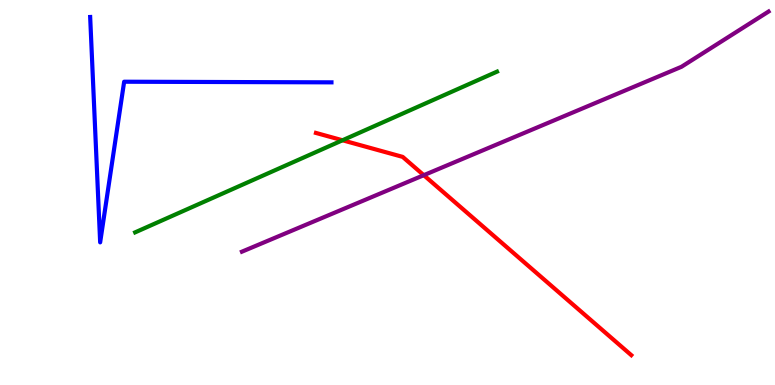[{'lines': ['blue', 'red'], 'intersections': []}, {'lines': ['green', 'red'], 'intersections': [{'x': 4.42, 'y': 6.36}]}, {'lines': ['purple', 'red'], 'intersections': [{'x': 5.47, 'y': 5.45}]}, {'lines': ['blue', 'green'], 'intersections': []}, {'lines': ['blue', 'purple'], 'intersections': []}, {'lines': ['green', 'purple'], 'intersections': []}]